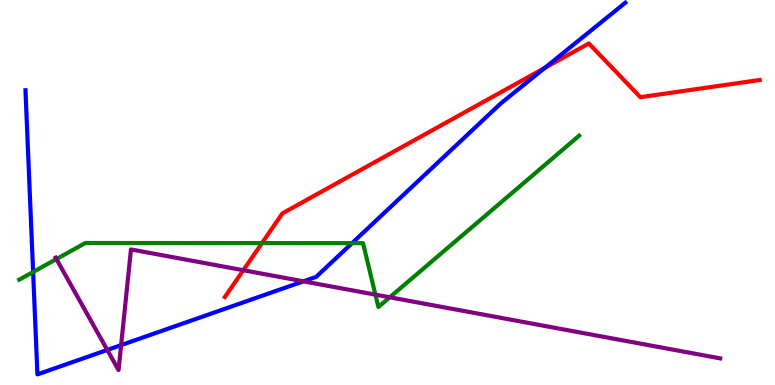[{'lines': ['blue', 'red'], 'intersections': [{'x': 7.03, 'y': 8.24}]}, {'lines': ['green', 'red'], 'intersections': [{'x': 3.38, 'y': 3.69}]}, {'lines': ['purple', 'red'], 'intersections': [{'x': 3.14, 'y': 2.98}]}, {'lines': ['blue', 'green'], 'intersections': [{'x': 0.427, 'y': 2.94}, {'x': 4.54, 'y': 3.68}]}, {'lines': ['blue', 'purple'], 'intersections': [{'x': 1.38, 'y': 0.91}, {'x': 1.56, 'y': 1.04}, {'x': 3.92, 'y': 2.69}]}, {'lines': ['green', 'purple'], 'intersections': [{'x': 0.728, 'y': 3.27}, {'x': 4.84, 'y': 2.35}, {'x': 5.03, 'y': 2.28}]}]